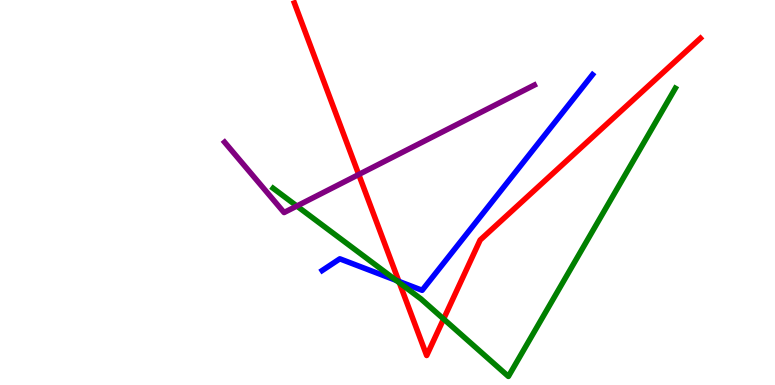[{'lines': ['blue', 'red'], 'intersections': [{'x': 5.15, 'y': 2.69}]}, {'lines': ['green', 'red'], 'intersections': [{'x': 5.15, 'y': 2.66}, {'x': 5.72, 'y': 1.71}]}, {'lines': ['purple', 'red'], 'intersections': [{'x': 4.63, 'y': 5.47}]}, {'lines': ['blue', 'green'], 'intersections': [{'x': 5.11, 'y': 2.72}]}, {'lines': ['blue', 'purple'], 'intersections': []}, {'lines': ['green', 'purple'], 'intersections': [{'x': 3.83, 'y': 4.65}]}]